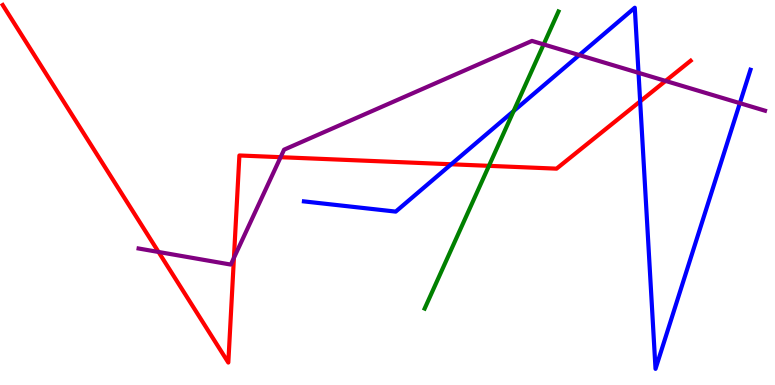[{'lines': ['blue', 'red'], 'intersections': [{'x': 5.82, 'y': 5.73}, {'x': 8.26, 'y': 7.37}]}, {'lines': ['green', 'red'], 'intersections': [{'x': 6.31, 'y': 5.69}]}, {'lines': ['purple', 'red'], 'intersections': [{'x': 2.05, 'y': 3.46}, {'x': 3.02, 'y': 3.3}, {'x': 3.62, 'y': 5.92}, {'x': 8.59, 'y': 7.9}]}, {'lines': ['blue', 'green'], 'intersections': [{'x': 6.63, 'y': 7.12}]}, {'lines': ['blue', 'purple'], 'intersections': [{'x': 7.47, 'y': 8.57}, {'x': 8.24, 'y': 8.11}, {'x': 9.55, 'y': 7.32}]}, {'lines': ['green', 'purple'], 'intersections': [{'x': 7.01, 'y': 8.85}]}]